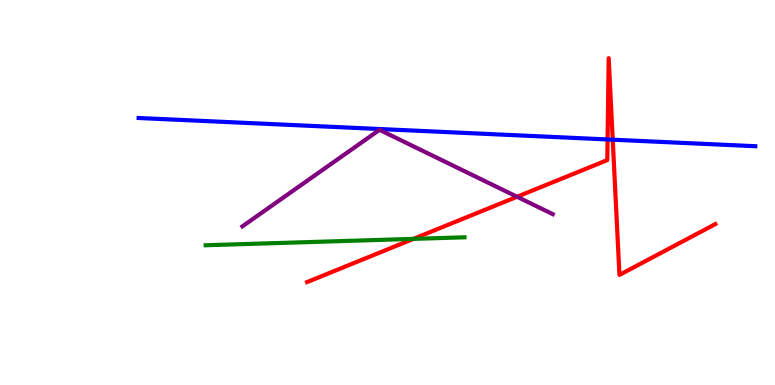[{'lines': ['blue', 'red'], 'intersections': [{'x': 7.84, 'y': 6.38}, {'x': 7.91, 'y': 6.37}]}, {'lines': ['green', 'red'], 'intersections': [{'x': 5.33, 'y': 3.8}]}, {'lines': ['purple', 'red'], 'intersections': [{'x': 6.67, 'y': 4.89}]}, {'lines': ['blue', 'green'], 'intersections': []}, {'lines': ['blue', 'purple'], 'intersections': []}, {'lines': ['green', 'purple'], 'intersections': []}]